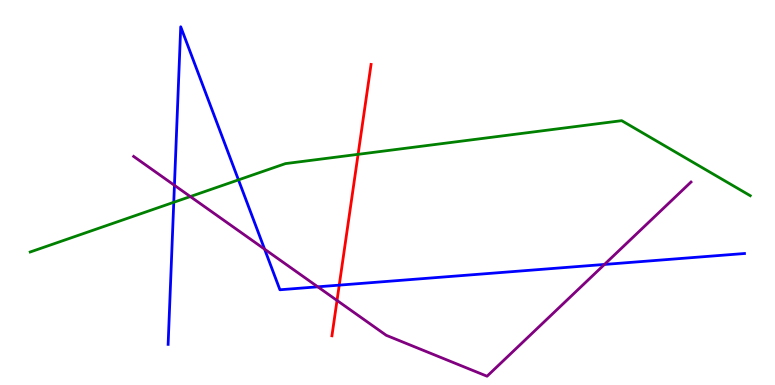[{'lines': ['blue', 'red'], 'intersections': [{'x': 4.38, 'y': 2.59}]}, {'lines': ['green', 'red'], 'intersections': [{'x': 4.62, 'y': 5.99}]}, {'lines': ['purple', 'red'], 'intersections': [{'x': 4.35, 'y': 2.2}]}, {'lines': ['blue', 'green'], 'intersections': [{'x': 2.24, 'y': 4.75}, {'x': 3.08, 'y': 5.33}]}, {'lines': ['blue', 'purple'], 'intersections': [{'x': 2.25, 'y': 5.19}, {'x': 3.41, 'y': 3.53}, {'x': 4.1, 'y': 2.55}, {'x': 7.8, 'y': 3.13}]}, {'lines': ['green', 'purple'], 'intersections': [{'x': 2.46, 'y': 4.89}]}]